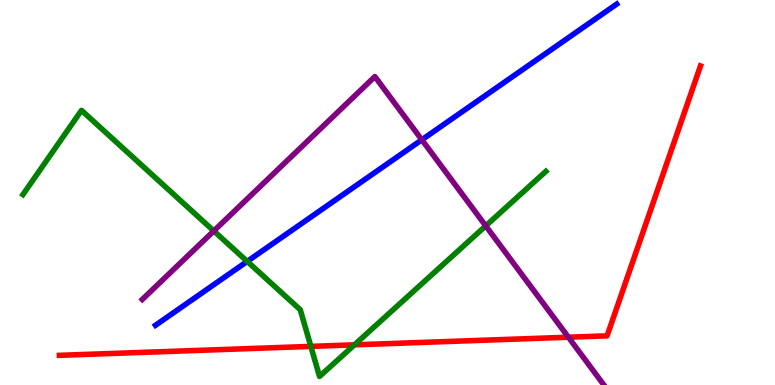[{'lines': ['blue', 'red'], 'intersections': []}, {'lines': ['green', 'red'], 'intersections': [{'x': 4.01, 'y': 1.0}, {'x': 4.57, 'y': 1.04}]}, {'lines': ['purple', 'red'], 'intersections': [{'x': 7.33, 'y': 1.24}]}, {'lines': ['blue', 'green'], 'intersections': [{'x': 3.19, 'y': 3.21}]}, {'lines': ['blue', 'purple'], 'intersections': [{'x': 5.44, 'y': 6.37}]}, {'lines': ['green', 'purple'], 'intersections': [{'x': 2.76, 'y': 4.0}, {'x': 6.27, 'y': 4.13}]}]